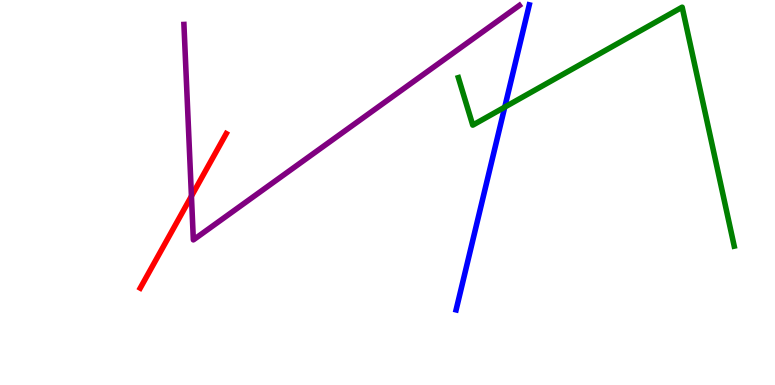[{'lines': ['blue', 'red'], 'intersections': []}, {'lines': ['green', 'red'], 'intersections': []}, {'lines': ['purple', 'red'], 'intersections': [{'x': 2.47, 'y': 4.91}]}, {'lines': ['blue', 'green'], 'intersections': [{'x': 6.51, 'y': 7.22}]}, {'lines': ['blue', 'purple'], 'intersections': []}, {'lines': ['green', 'purple'], 'intersections': []}]